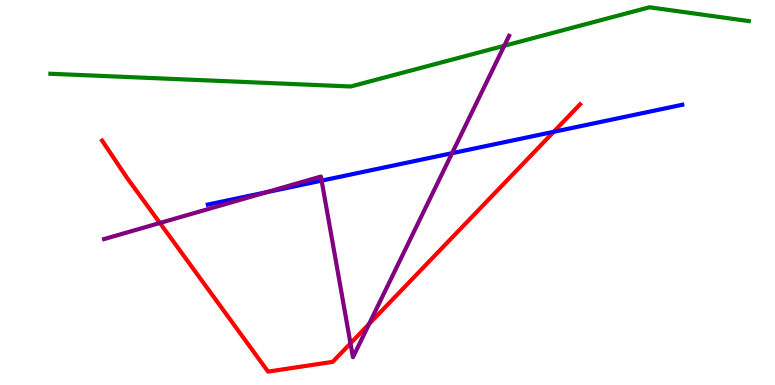[{'lines': ['blue', 'red'], 'intersections': [{'x': 7.14, 'y': 6.58}]}, {'lines': ['green', 'red'], 'intersections': []}, {'lines': ['purple', 'red'], 'intersections': [{'x': 2.06, 'y': 4.21}, {'x': 4.52, 'y': 1.08}, {'x': 4.76, 'y': 1.59}]}, {'lines': ['blue', 'green'], 'intersections': []}, {'lines': ['blue', 'purple'], 'intersections': [{'x': 3.44, 'y': 5.01}, {'x': 4.15, 'y': 5.31}, {'x': 5.83, 'y': 6.02}]}, {'lines': ['green', 'purple'], 'intersections': [{'x': 6.51, 'y': 8.81}]}]